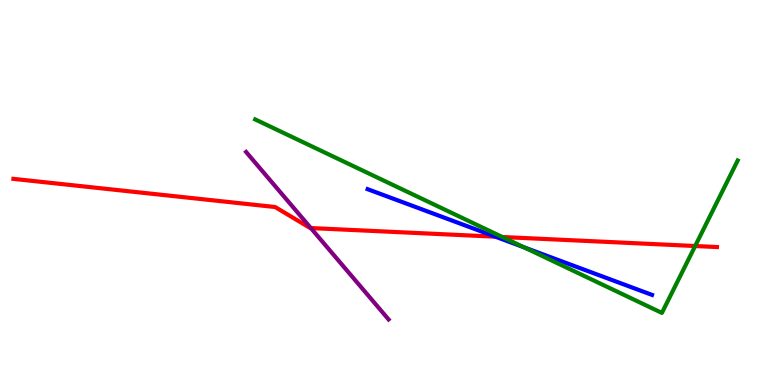[{'lines': ['blue', 'red'], 'intersections': [{'x': 6.39, 'y': 3.85}]}, {'lines': ['green', 'red'], 'intersections': [{'x': 6.48, 'y': 3.84}, {'x': 8.97, 'y': 3.61}]}, {'lines': ['purple', 'red'], 'intersections': [{'x': 4.01, 'y': 4.08}]}, {'lines': ['blue', 'green'], 'intersections': [{'x': 6.76, 'y': 3.58}]}, {'lines': ['blue', 'purple'], 'intersections': []}, {'lines': ['green', 'purple'], 'intersections': []}]